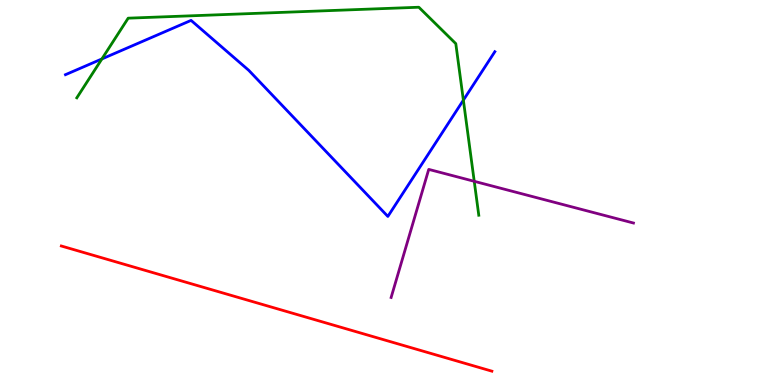[{'lines': ['blue', 'red'], 'intersections': []}, {'lines': ['green', 'red'], 'intersections': []}, {'lines': ['purple', 'red'], 'intersections': []}, {'lines': ['blue', 'green'], 'intersections': [{'x': 1.31, 'y': 8.47}, {'x': 5.98, 'y': 7.4}]}, {'lines': ['blue', 'purple'], 'intersections': []}, {'lines': ['green', 'purple'], 'intersections': [{'x': 6.12, 'y': 5.29}]}]